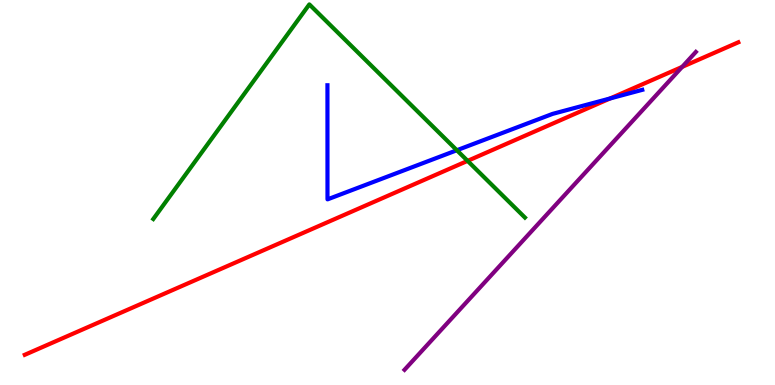[{'lines': ['blue', 'red'], 'intersections': [{'x': 7.87, 'y': 7.44}]}, {'lines': ['green', 'red'], 'intersections': [{'x': 6.03, 'y': 5.82}]}, {'lines': ['purple', 'red'], 'intersections': [{'x': 8.8, 'y': 8.26}]}, {'lines': ['blue', 'green'], 'intersections': [{'x': 5.89, 'y': 6.1}]}, {'lines': ['blue', 'purple'], 'intersections': []}, {'lines': ['green', 'purple'], 'intersections': []}]